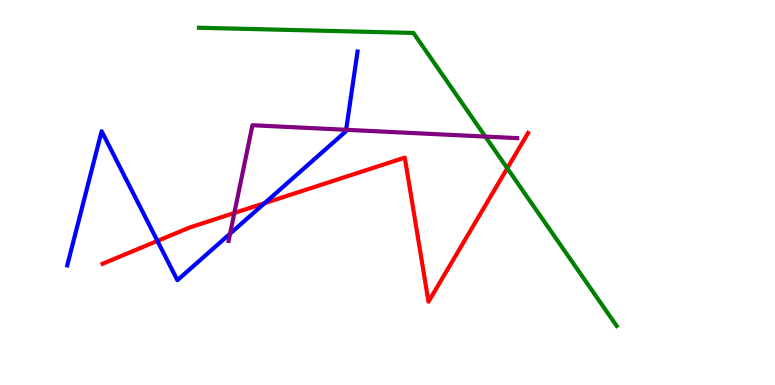[{'lines': ['blue', 'red'], 'intersections': [{'x': 2.03, 'y': 3.74}, {'x': 3.41, 'y': 4.72}]}, {'lines': ['green', 'red'], 'intersections': [{'x': 6.55, 'y': 5.63}]}, {'lines': ['purple', 'red'], 'intersections': [{'x': 3.02, 'y': 4.47}]}, {'lines': ['blue', 'green'], 'intersections': []}, {'lines': ['blue', 'purple'], 'intersections': [{'x': 2.97, 'y': 3.93}, {'x': 4.47, 'y': 6.63}]}, {'lines': ['green', 'purple'], 'intersections': [{'x': 6.26, 'y': 6.45}]}]